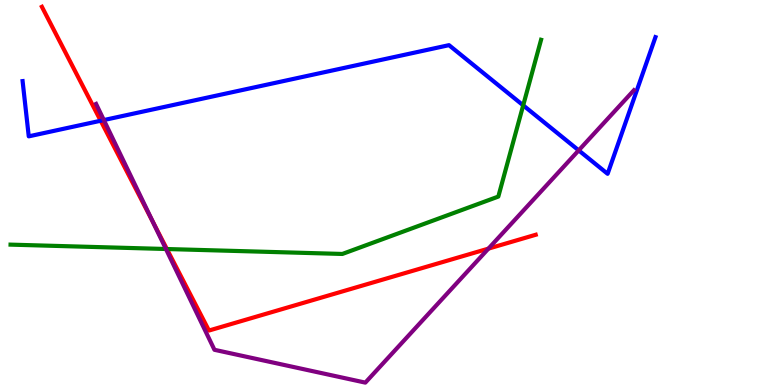[{'lines': ['blue', 'red'], 'intersections': [{'x': 1.3, 'y': 6.86}]}, {'lines': ['green', 'red'], 'intersections': [{'x': 2.15, 'y': 3.53}]}, {'lines': ['purple', 'red'], 'intersections': [{'x': 1.97, 'y': 4.25}, {'x': 6.3, 'y': 3.54}]}, {'lines': ['blue', 'green'], 'intersections': [{'x': 6.75, 'y': 7.26}]}, {'lines': ['blue', 'purple'], 'intersections': [{'x': 1.34, 'y': 6.88}, {'x': 7.47, 'y': 6.09}]}, {'lines': ['green', 'purple'], 'intersections': [{'x': 2.14, 'y': 3.53}]}]